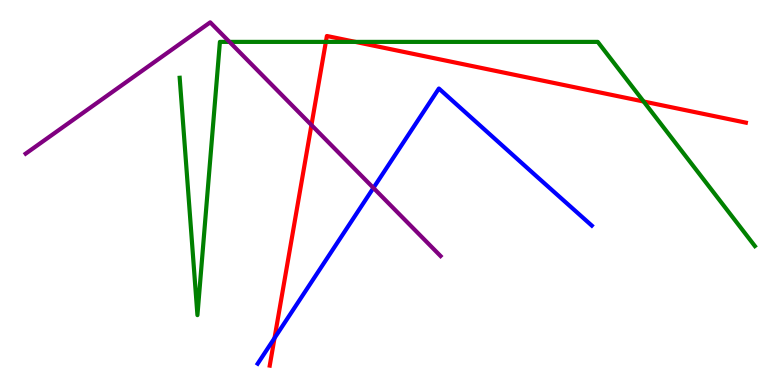[{'lines': ['blue', 'red'], 'intersections': [{'x': 3.54, 'y': 1.22}]}, {'lines': ['green', 'red'], 'intersections': [{'x': 4.2, 'y': 8.91}, {'x': 4.59, 'y': 8.91}, {'x': 8.3, 'y': 7.36}]}, {'lines': ['purple', 'red'], 'intersections': [{'x': 4.02, 'y': 6.75}]}, {'lines': ['blue', 'green'], 'intersections': []}, {'lines': ['blue', 'purple'], 'intersections': [{'x': 4.82, 'y': 5.12}]}, {'lines': ['green', 'purple'], 'intersections': [{'x': 2.96, 'y': 8.91}]}]